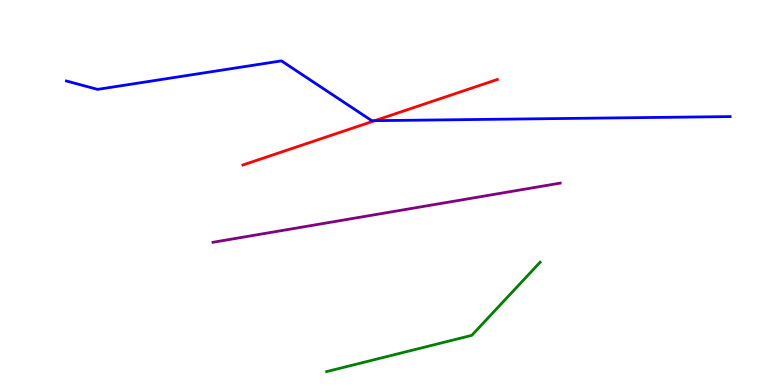[{'lines': ['blue', 'red'], 'intersections': [{'x': 4.84, 'y': 6.87}]}, {'lines': ['green', 'red'], 'intersections': []}, {'lines': ['purple', 'red'], 'intersections': []}, {'lines': ['blue', 'green'], 'intersections': []}, {'lines': ['blue', 'purple'], 'intersections': []}, {'lines': ['green', 'purple'], 'intersections': []}]